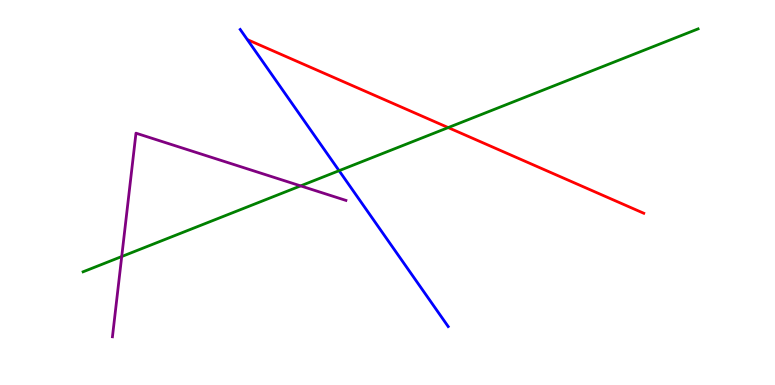[{'lines': ['blue', 'red'], 'intersections': []}, {'lines': ['green', 'red'], 'intersections': [{'x': 5.78, 'y': 6.69}]}, {'lines': ['purple', 'red'], 'intersections': []}, {'lines': ['blue', 'green'], 'intersections': [{'x': 4.38, 'y': 5.57}]}, {'lines': ['blue', 'purple'], 'intersections': []}, {'lines': ['green', 'purple'], 'intersections': [{'x': 1.57, 'y': 3.34}, {'x': 3.88, 'y': 5.17}]}]